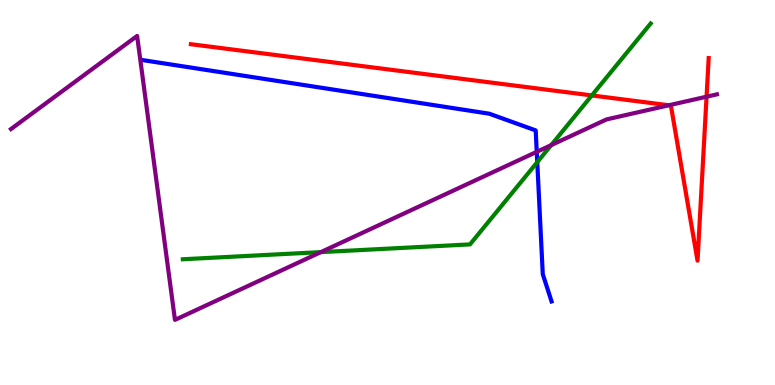[{'lines': ['blue', 'red'], 'intersections': []}, {'lines': ['green', 'red'], 'intersections': [{'x': 7.64, 'y': 7.52}]}, {'lines': ['purple', 'red'], 'intersections': [{'x': 8.63, 'y': 7.27}, {'x': 9.12, 'y': 7.49}]}, {'lines': ['blue', 'green'], 'intersections': [{'x': 6.93, 'y': 5.79}]}, {'lines': ['blue', 'purple'], 'intersections': [{'x': 6.93, 'y': 6.06}]}, {'lines': ['green', 'purple'], 'intersections': [{'x': 4.14, 'y': 3.45}, {'x': 7.11, 'y': 6.23}]}]